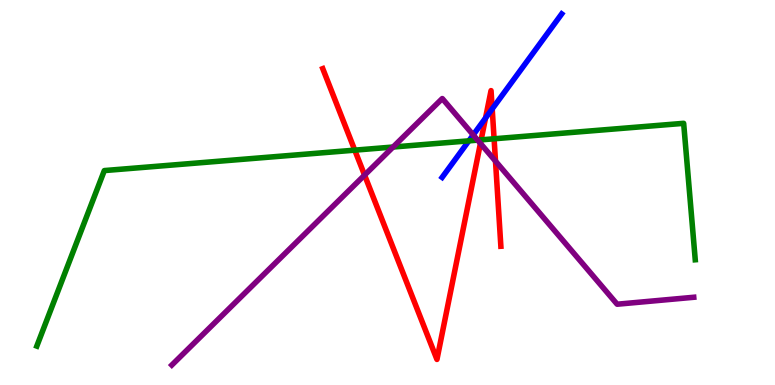[{'lines': ['blue', 'red'], 'intersections': [{'x': 6.26, 'y': 6.93}, {'x': 6.35, 'y': 7.17}]}, {'lines': ['green', 'red'], 'intersections': [{'x': 4.58, 'y': 6.1}, {'x': 6.21, 'y': 6.37}, {'x': 6.38, 'y': 6.4}]}, {'lines': ['purple', 'red'], 'intersections': [{'x': 4.7, 'y': 5.45}, {'x': 6.2, 'y': 6.28}, {'x': 6.39, 'y': 5.81}]}, {'lines': ['blue', 'green'], 'intersections': [{'x': 6.05, 'y': 6.34}]}, {'lines': ['blue', 'purple'], 'intersections': [{'x': 6.11, 'y': 6.5}]}, {'lines': ['green', 'purple'], 'intersections': [{'x': 5.07, 'y': 6.18}, {'x': 6.16, 'y': 6.36}]}]